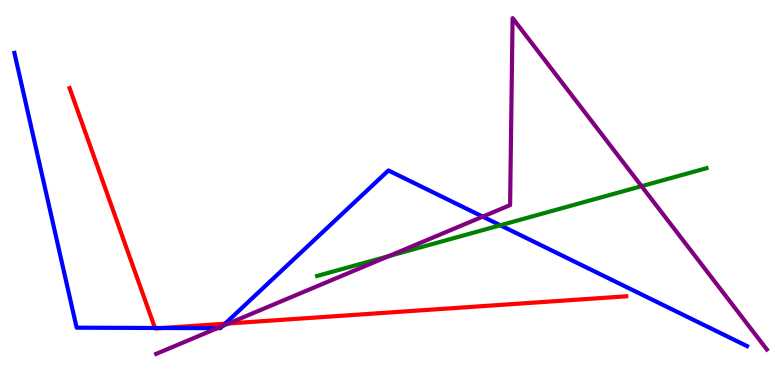[{'lines': ['blue', 'red'], 'intersections': [{'x': 2.0, 'y': 1.48}, {'x': 2.1, 'y': 1.48}, {'x': 2.9, 'y': 1.59}]}, {'lines': ['green', 'red'], 'intersections': []}, {'lines': ['purple', 'red'], 'intersections': [{'x': 2.95, 'y': 1.6}]}, {'lines': ['blue', 'green'], 'intersections': [{'x': 6.46, 'y': 4.15}]}, {'lines': ['blue', 'purple'], 'intersections': [{'x': 2.8, 'y': 1.48}, {'x': 2.87, 'y': 1.54}, {'x': 6.23, 'y': 4.37}]}, {'lines': ['green', 'purple'], 'intersections': [{'x': 5.02, 'y': 3.35}, {'x': 8.28, 'y': 5.16}]}]